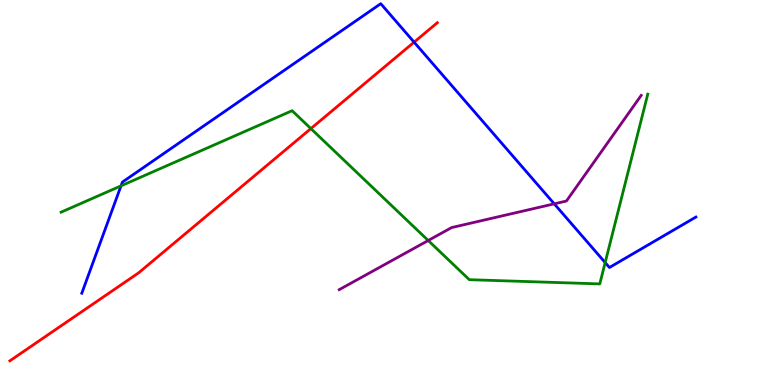[{'lines': ['blue', 'red'], 'intersections': [{'x': 5.34, 'y': 8.9}]}, {'lines': ['green', 'red'], 'intersections': [{'x': 4.01, 'y': 6.66}]}, {'lines': ['purple', 'red'], 'intersections': []}, {'lines': ['blue', 'green'], 'intersections': [{'x': 1.56, 'y': 5.17}, {'x': 7.81, 'y': 3.18}]}, {'lines': ['blue', 'purple'], 'intersections': [{'x': 7.15, 'y': 4.71}]}, {'lines': ['green', 'purple'], 'intersections': [{'x': 5.53, 'y': 3.75}]}]